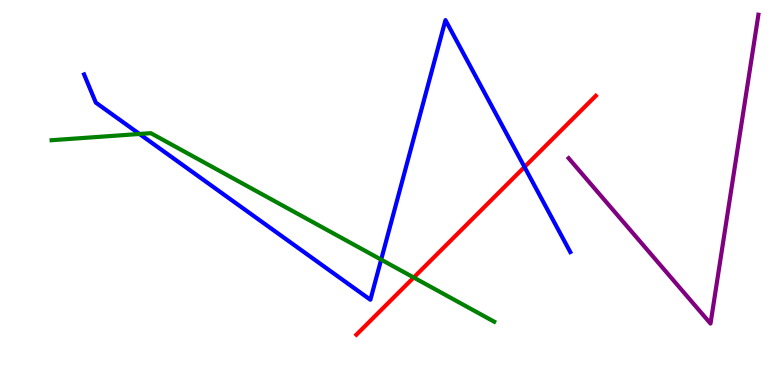[{'lines': ['blue', 'red'], 'intersections': [{'x': 6.77, 'y': 5.66}]}, {'lines': ['green', 'red'], 'intersections': [{'x': 5.34, 'y': 2.79}]}, {'lines': ['purple', 'red'], 'intersections': []}, {'lines': ['blue', 'green'], 'intersections': [{'x': 1.8, 'y': 6.52}, {'x': 4.92, 'y': 3.26}]}, {'lines': ['blue', 'purple'], 'intersections': []}, {'lines': ['green', 'purple'], 'intersections': []}]